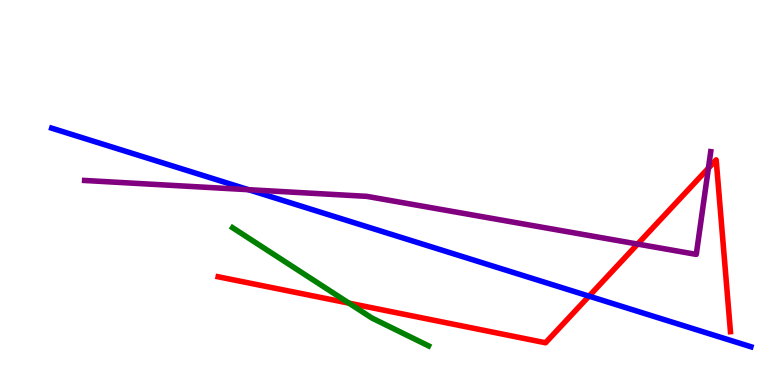[{'lines': ['blue', 'red'], 'intersections': [{'x': 7.6, 'y': 2.31}]}, {'lines': ['green', 'red'], 'intersections': [{'x': 4.5, 'y': 2.13}]}, {'lines': ['purple', 'red'], 'intersections': [{'x': 8.23, 'y': 3.66}, {'x': 9.14, 'y': 5.63}]}, {'lines': ['blue', 'green'], 'intersections': []}, {'lines': ['blue', 'purple'], 'intersections': [{'x': 3.21, 'y': 5.07}]}, {'lines': ['green', 'purple'], 'intersections': []}]